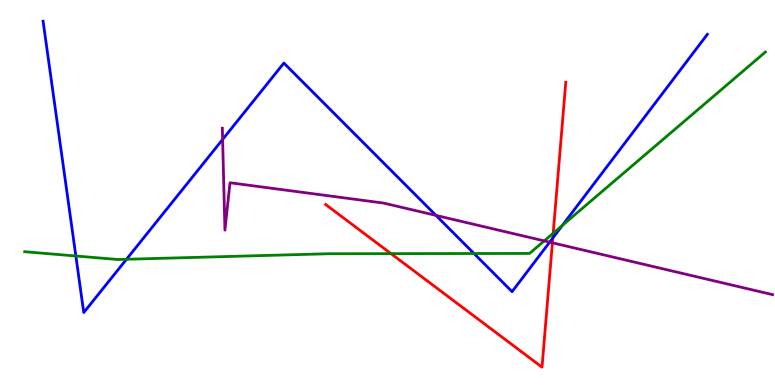[{'lines': ['blue', 'red'], 'intersections': [{'x': 7.13, 'y': 3.82}]}, {'lines': ['green', 'red'], 'intersections': [{'x': 5.05, 'y': 3.41}, {'x': 7.14, 'y': 3.94}]}, {'lines': ['purple', 'red'], 'intersections': [{'x': 7.13, 'y': 3.69}]}, {'lines': ['blue', 'green'], 'intersections': [{'x': 0.979, 'y': 3.35}, {'x': 1.63, 'y': 3.27}, {'x': 6.12, 'y': 3.42}, {'x': 7.26, 'y': 4.14}]}, {'lines': ['blue', 'purple'], 'intersections': [{'x': 2.87, 'y': 6.38}, {'x': 5.63, 'y': 4.41}, {'x': 7.09, 'y': 3.71}]}, {'lines': ['green', 'purple'], 'intersections': [{'x': 7.02, 'y': 3.74}]}]